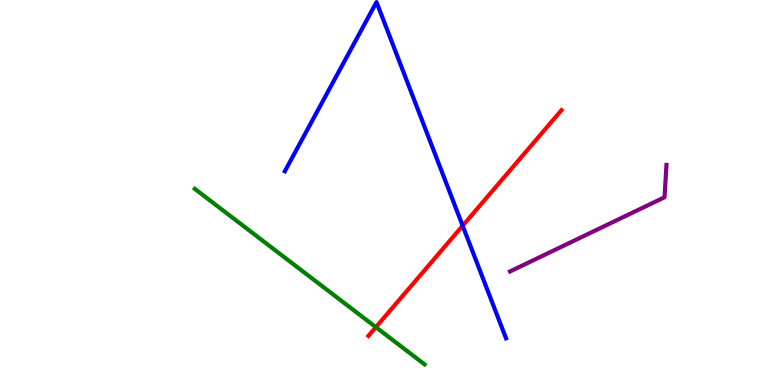[{'lines': ['blue', 'red'], 'intersections': [{'x': 5.97, 'y': 4.14}]}, {'lines': ['green', 'red'], 'intersections': [{'x': 4.85, 'y': 1.5}]}, {'lines': ['purple', 'red'], 'intersections': []}, {'lines': ['blue', 'green'], 'intersections': []}, {'lines': ['blue', 'purple'], 'intersections': []}, {'lines': ['green', 'purple'], 'intersections': []}]